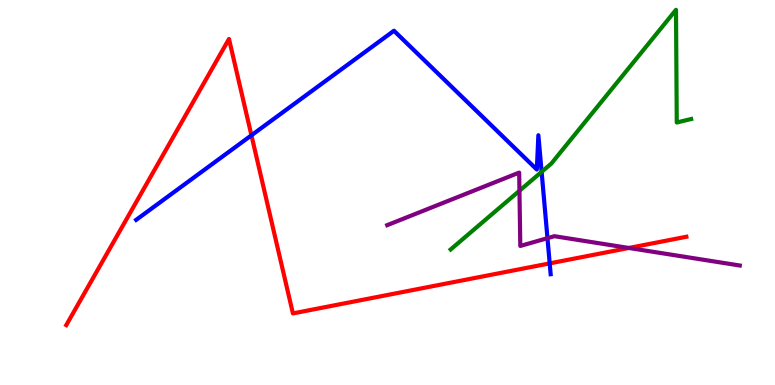[{'lines': ['blue', 'red'], 'intersections': [{'x': 3.24, 'y': 6.49}, {'x': 7.09, 'y': 3.16}]}, {'lines': ['green', 'red'], 'intersections': []}, {'lines': ['purple', 'red'], 'intersections': [{'x': 8.11, 'y': 3.56}]}, {'lines': ['blue', 'green'], 'intersections': [{'x': 6.99, 'y': 5.54}]}, {'lines': ['blue', 'purple'], 'intersections': [{'x': 7.06, 'y': 3.81}]}, {'lines': ['green', 'purple'], 'intersections': [{'x': 6.7, 'y': 5.05}]}]